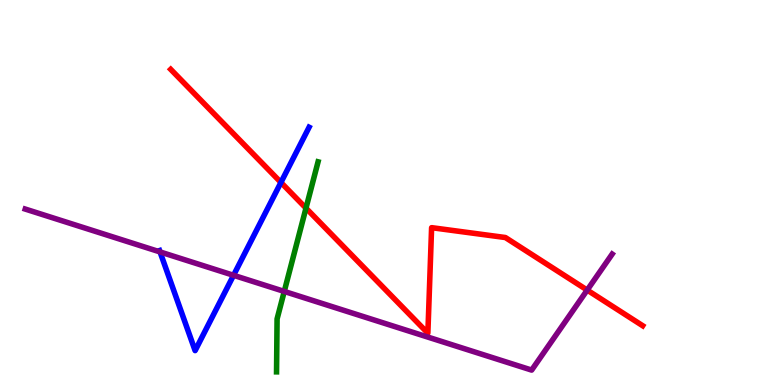[{'lines': ['blue', 'red'], 'intersections': [{'x': 3.62, 'y': 5.26}]}, {'lines': ['green', 'red'], 'intersections': [{'x': 3.95, 'y': 4.59}]}, {'lines': ['purple', 'red'], 'intersections': [{'x': 7.58, 'y': 2.47}]}, {'lines': ['blue', 'green'], 'intersections': []}, {'lines': ['blue', 'purple'], 'intersections': [{'x': 2.07, 'y': 3.46}, {'x': 3.01, 'y': 2.85}]}, {'lines': ['green', 'purple'], 'intersections': [{'x': 3.67, 'y': 2.43}]}]